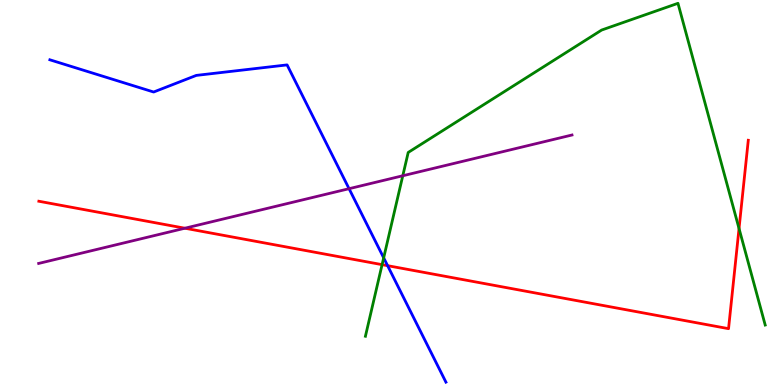[{'lines': ['blue', 'red'], 'intersections': [{'x': 5.0, 'y': 3.1}]}, {'lines': ['green', 'red'], 'intersections': [{'x': 4.93, 'y': 3.13}, {'x': 9.54, 'y': 4.06}]}, {'lines': ['purple', 'red'], 'intersections': [{'x': 2.39, 'y': 4.07}]}, {'lines': ['blue', 'green'], 'intersections': [{'x': 4.95, 'y': 3.3}]}, {'lines': ['blue', 'purple'], 'intersections': [{'x': 4.5, 'y': 5.1}]}, {'lines': ['green', 'purple'], 'intersections': [{'x': 5.2, 'y': 5.43}]}]